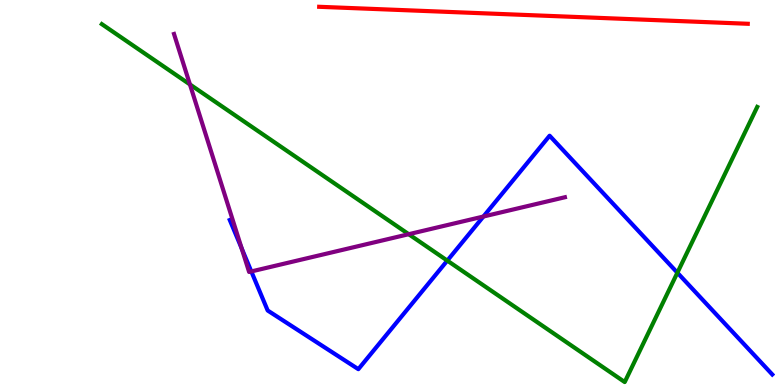[{'lines': ['blue', 'red'], 'intersections': []}, {'lines': ['green', 'red'], 'intersections': []}, {'lines': ['purple', 'red'], 'intersections': []}, {'lines': ['blue', 'green'], 'intersections': [{'x': 5.77, 'y': 3.23}, {'x': 8.74, 'y': 2.92}]}, {'lines': ['blue', 'purple'], 'intersections': [{'x': 3.12, 'y': 3.55}, {'x': 3.24, 'y': 2.95}, {'x': 6.24, 'y': 4.38}]}, {'lines': ['green', 'purple'], 'intersections': [{'x': 2.45, 'y': 7.81}, {'x': 5.27, 'y': 3.92}]}]